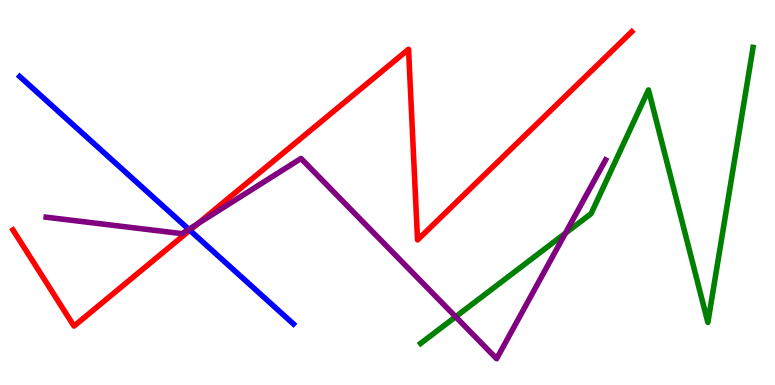[{'lines': ['blue', 'red'], 'intersections': [{'x': 2.45, 'y': 4.02}]}, {'lines': ['green', 'red'], 'intersections': []}, {'lines': ['purple', 'red'], 'intersections': [{'x': 2.55, 'y': 4.19}]}, {'lines': ['blue', 'green'], 'intersections': []}, {'lines': ['blue', 'purple'], 'intersections': [{'x': 2.44, 'y': 4.04}]}, {'lines': ['green', 'purple'], 'intersections': [{'x': 5.88, 'y': 1.77}, {'x': 7.3, 'y': 3.94}]}]